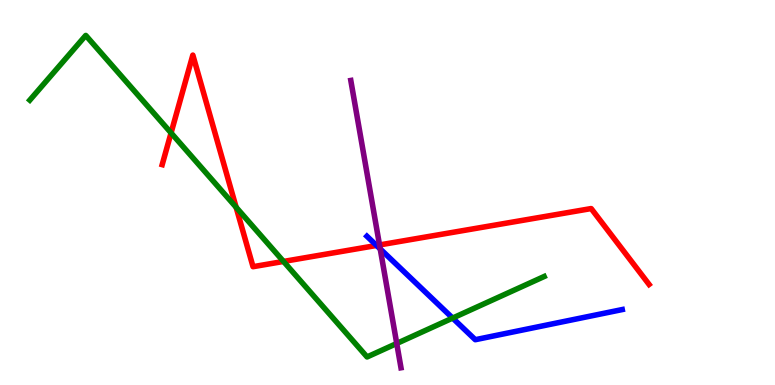[{'lines': ['blue', 'red'], 'intersections': [{'x': 4.86, 'y': 3.62}]}, {'lines': ['green', 'red'], 'intersections': [{'x': 2.21, 'y': 6.55}, {'x': 3.05, 'y': 4.62}, {'x': 3.66, 'y': 3.21}]}, {'lines': ['purple', 'red'], 'intersections': [{'x': 4.9, 'y': 3.64}]}, {'lines': ['blue', 'green'], 'intersections': [{'x': 5.84, 'y': 1.74}]}, {'lines': ['blue', 'purple'], 'intersections': [{'x': 4.91, 'y': 3.53}]}, {'lines': ['green', 'purple'], 'intersections': [{'x': 5.12, 'y': 1.08}]}]